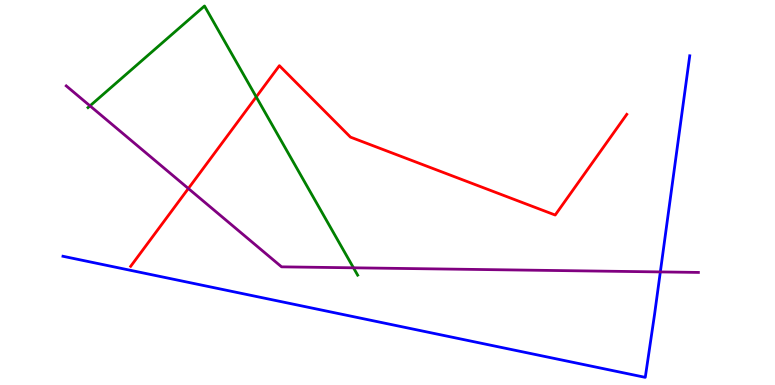[{'lines': ['blue', 'red'], 'intersections': []}, {'lines': ['green', 'red'], 'intersections': [{'x': 3.31, 'y': 7.48}]}, {'lines': ['purple', 'red'], 'intersections': [{'x': 2.43, 'y': 5.1}]}, {'lines': ['blue', 'green'], 'intersections': []}, {'lines': ['blue', 'purple'], 'intersections': [{'x': 8.52, 'y': 2.94}]}, {'lines': ['green', 'purple'], 'intersections': [{'x': 1.16, 'y': 7.25}, {'x': 4.56, 'y': 3.04}]}]